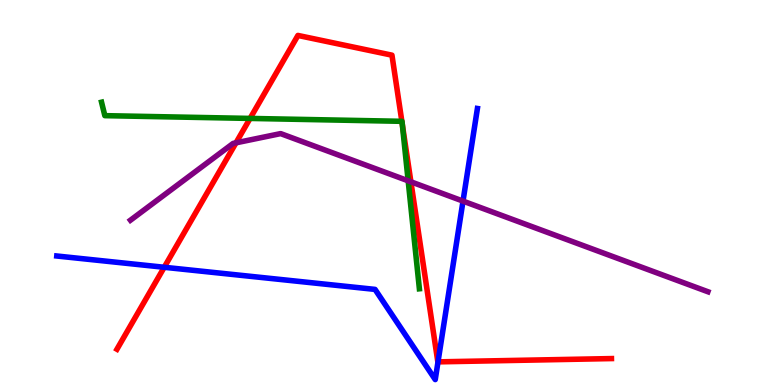[{'lines': ['blue', 'red'], 'intersections': [{'x': 2.12, 'y': 3.06}, {'x': 5.65, 'y': 0.601}]}, {'lines': ['green', 'red'], 'intersections': [{'x': 3.23, 'y': 6.92}, {'x': 5.19, 'y': 6.85}, {'x': 5.19, 'y': 6.77}]}, {'lines': ['purple', 'red'], 'intersections': [{'x': 3.05, 'y': 6.29}, {'x': 5.3, 'y': 5.28}]}, {'lines': ['blue', 'green'], 'intersections': []}, {'lines': ['blue', 'purple'], 'intersections': [{'x': 5.97, 'y': 4.78}]}, {'lines': ['green', 'purple'], 'intersections': [{'x': 5.27, 'y': 5.3}]}]